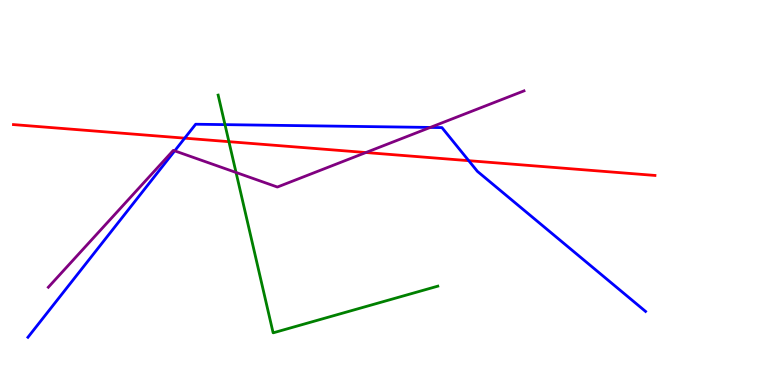[{'lines': ['blue', 'red'], 'intersections': [{'x': 2.38, 'y': 6.41}, {'x': 6.05, 'y': 5.83}]}, {'lines': ['green', 'red'], 'intersections': [{'x': 2.95, 'y': 6.32}]}, {'lines': ['purple', 'red'], 'intersections': [{'x': 4.72, 'y': 6.04}]}, {'lines': ['blue', 'green'], 'intersections': [{'x': 2.9, 'y': 6.76}]}, {'lines': ['blue', 'purple'], 'intersections': [{'x': 2.25, 'y': 6.08}, {'x': 5.55, 'y': 6.69}]}, {'lines': ['green', 'purple'], 'intersections': [{'x': 3.05, 'y': 5.52}]}]